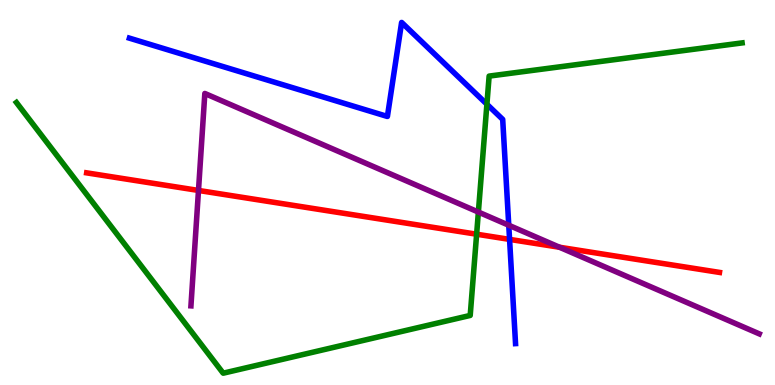[{'lines': ['blue', 'red'], 'intersections': [{'x': 6.58, 'y': 3.78}]}, {'lines': ['green', 'red'], 'intersections': [{'x': 6.15, 'y': 3.92}]}, {'lines': ['purple', 'red'], 'intersections': [{'x': 2.56, 'y': 5.05}, {'x': 7.22, 'y': 3.58}]}, {'lines': ['blue', 'green'], 'intersections': [{'x': 6.28, 'y': 7.29}]}, {'lines': ['blue', 'purple'], 'intersections': [{'x': 6.56, 'y': 4.15}]}, {'lines': ['green', 'purple'], 'intersections': [{'x': 6.17, 'y': 4.49}]}]